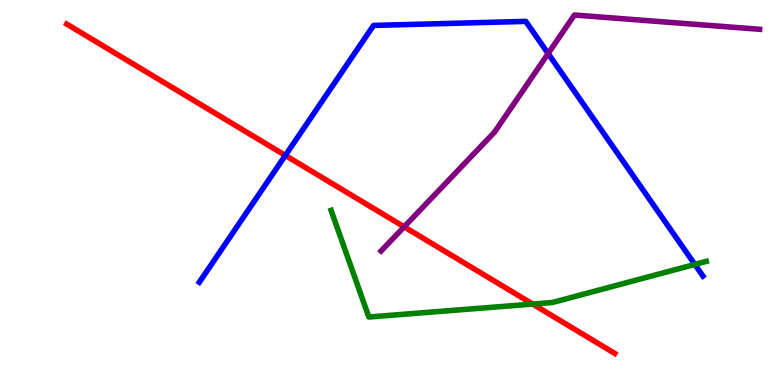[{'lines': ['blue', 'red'], 'intersections': [{'x': 3.68, 'y': 5.96}]}, {'lines': ['green', 'red'], 'intersections': [{'x': 6.87, 'y': 2.1}]}, {'lines': ['purple', 'red'], 'intersections': [{'x': 5.21, 'y': 4.11}]}, {'lines': ['blue', 'green'], 'intersections': [{'x': 8.97, 'y': 3.13}]}, {'lines': ['blue', 'purple'], 'intersections': [{'x': 7.07, 'y': 8.61}]}, {'lines': ['green', 'purple'], 'intersections': []}]